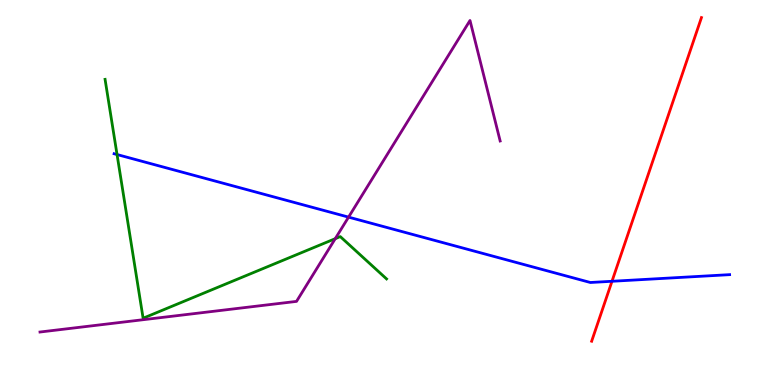[{'lines': ['blue', 'red'], 'intersections': [{'x': 7.9, 'y': 2.69}]}, {'lines': ['green', 'red'], 'intersections': []}, {'lines': ['purple', 'red'], 'intersections': []}, {'lines': ['blue', 'green'], 'intersections': [{'x': 1.51, 'y': 5.99}]}, {'lines': ['blue', 'purple'], 'intersections': [{'x': 4.5, 'y': 4.36}]}, {'lines': ['green', 'purple'], 'intersections': [{'x': 4.33, 'y': 3.8}]}]